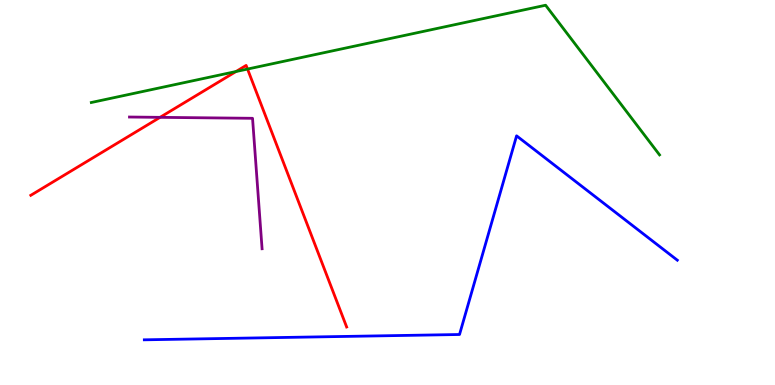[{'lines': ['blue', 'red'], 'intersections': []}, {'lines': ['green', 'red'], 'intersections': [{'x': 3.05, 'y': 8.14}, {'x': 3.19, 'y': 8.21}]}, {'lines': ['purple', 'red'], 'intersections': [{'x': 2.07, 'y': 6.95}]}, {'lines': ['blue', 'green'], 'intersections': []}, {'lines': ['blue', 'purple'], 'intersections': []}, {'lines': ['green', 'purple'], 'intersections': []}]